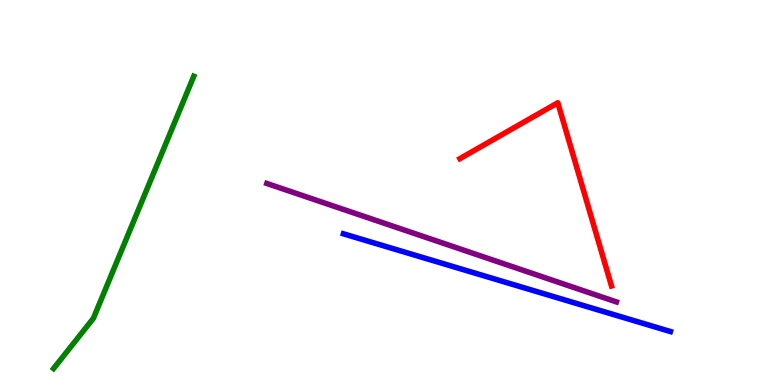[{'lines': ['blue', 'red'], 'intersections': []}, {'lines': ['green', 'red'], 'intersections': []}, {'lines': ['purple', 'red'], 'intersections': []}, {'lines': ['blue', 'green'], 'intersections': []}, {'lines': ['blue', 'purple'], 'intersections': []}, {'lines': ['green', 'purple'], 'intersections': []}]